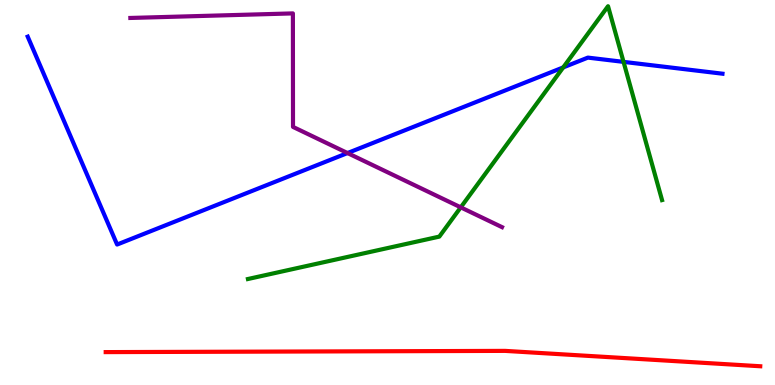[{'lines': ['blue', 'red'], 'intersections': []}, {'lines': ['green', 'red'], 'intersections': []}, {'lines': ['purple', 'red'], 'intersections': []}, {'lines': ['blue', 'green'], 'intersections': [{'x': 7.27, 'y': 8.25}, {'x': 8.05, 'y': 8.39}]}, {'lines': ['blue', 'purple'], 'intersections': [{'x': 4.48, 'y': 6.02}]}, {'lines': ['green', 'purple'], 'intersections': [{'x': 5.95, 'y': 4.61}]}]